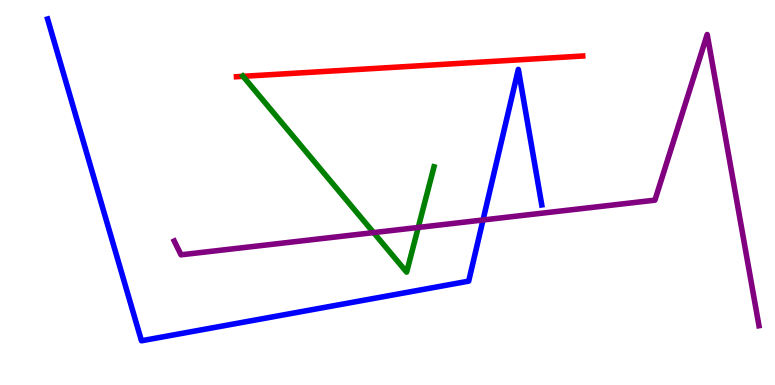[{'lines': ['blue', 'red'], 'intersections': []}, {'lines': ['green', 'red'], 'intersections': [{'x': 3.14, 'y': 8.02}]}, {'lines': ['purple', 'red'], 'intersections': []}, {'lines': ['blue', 'green'], 'intersections': []}, {'lines': ['blue', 'purple'], 'intersections': [{'x': 6.23, 'y': 4.29}]}, {'lines': ['green', 'purple'], 'intersections': [{'x': 4.82, 'y': 3.96}, {'x': 5.4, 'y': 4.09}]}]